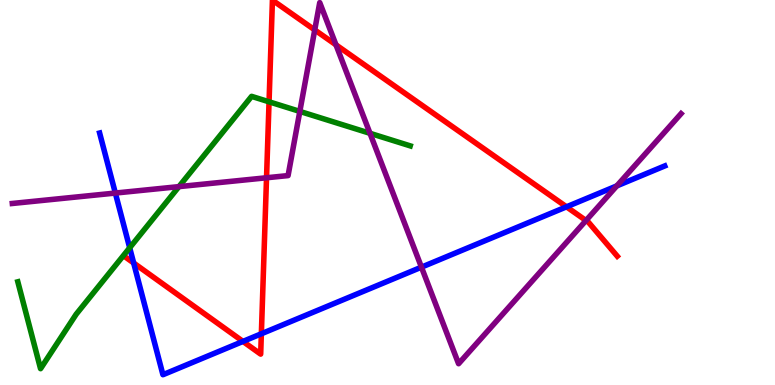[{'lines': ['blue', 'red'], 'intersections': [{'x': 1.72, 'y': 3.17}, {'x': 3.14, 'y': 1.13}, {'x': 3.37, 'y': 1.33}, {'x': 7.31, 'y': 4.63}]}, {'lines': ['green', 'red'], 'intersections': [{'x': 3.47, 'y': 7.36}]}, {'lines': ['purple', 'red'], 'intersections': [{'x': 3.44, 'y': 5.38}, {'x': 4.06, 'y': 9.22}, {'x': 4.34, 'y': 8.84}, {'x': 7.56, 'y': 4.27}]}, {'lines': ['blue', 'green'], 'intersections': [{'x': 1.67, 'y': 3.56}]}, {'lines': ['blue', 'purple'], 'intersections': [{'x': 1.49, 'y': 4.99}, {'x': 5.44, 'y': 3.06}, {'x': 7.96, 'y': 5.17}]}, {'lines': ['green', 'purple'], 'intersections': [{'x': 2.31, 'y': 5.15}, {'x': 3.87, 'y': 7.11}, {'x': 4.77, 'y': 6.54}]}]